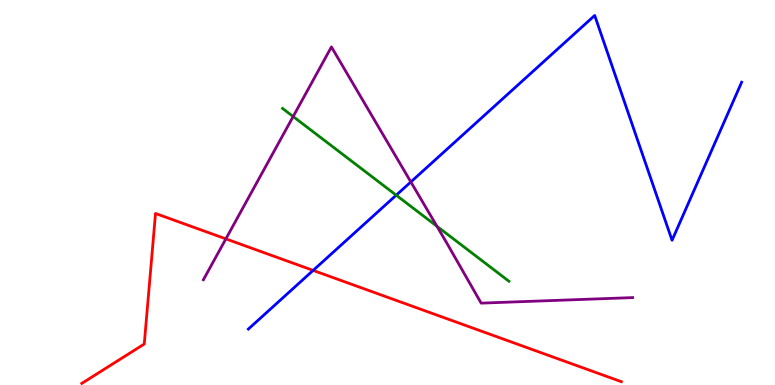[{'lines': ['blue', 'red'], 'intersections': [{'x': 4.04, 'y': 2.98}]}, {'lines': ['green', 'red'], 'intersections': []}, {'lines': ['purple', 'red'], 'intersections': [{'x': 2.91, 'y': 3.8}]}, {'lines': ['blue', 'green'], 'intersections': [{'x': 5.11, 'y': 4.93}]}, {'lines': ['blue', 'purple'], 'intersections': [{'x': 5.3, 'y': 5.27}]}, {'lines': ['green', 'purple'], 'intersections': [{'x': 3.78, 'y': 6.97}, {'x': 5.64, 'y': 4.12}]}]